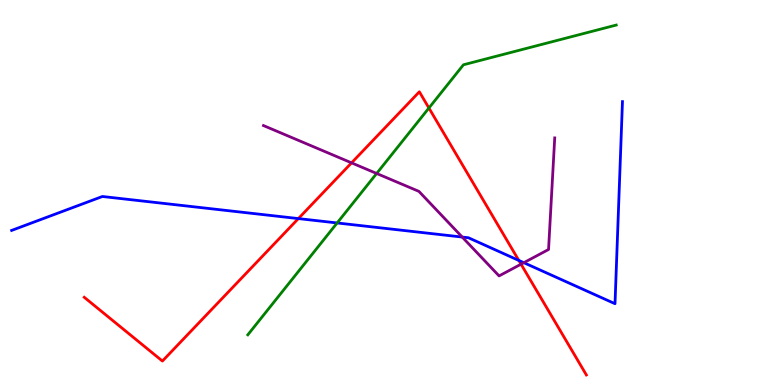[{'lines': ['blue', 'red'], 'intersections': [{'x': 3.85, 'y': 4.32}, {'x': 6.69, 'y': 3.24}]}, {'lines': ['green', 'red'], 'intersections': [{'x': 5.53, 'y': 7.19}]}, {'lines': ['purple', 'red'], 'intersections': [{'x': 4.54, 'y': 5.77}, {'x': 6.72, 'y': 3.14}]}, {'lines': ['blue', 'green'], 'intersections': [{'x': 4.35, 'y': 4.21}]}, {'lines': ['blue', 'purple'], 'intersections': [{'x': 5.96, 'y': 3.84}, {'x': 6.76, 'y': 3.18}]}, {'lines': ['green', 'purple'], 'intersections': [{'x': 4.86, 'y': 5.49}]}]